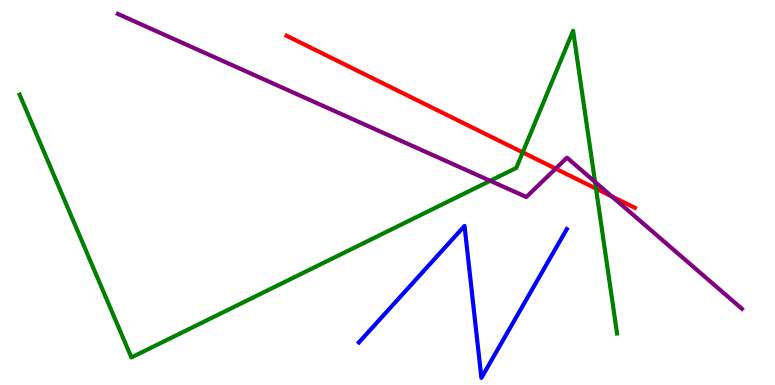[{'lines': ['blue', 'red'], 'intersections': []}, {'lines': ['green', 'red'], 'intersections': [{'x': 6.74, 'y': 6.04}, {'x': 7.69, 'y': 5.1}]}, {'lines': ['purple', 'red'], 'intersections': [{'x': 7.17, 'y': 5.62}, {'x': 7.89, 'y': 4.9}]}, {'lines': ['blue', 'green'], 'intersections': []}, {'lines': ['blue', 'purple'], 'intersections': []}, {'lines': ['green', 'purple'], 'intersections': [{'x': 6.33, 'y': 5.3}, {'x': 7.68, 'y': 5.27}]}]